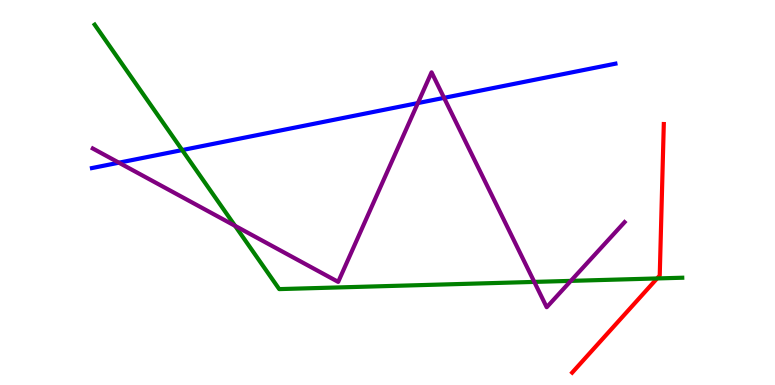[{'lines': ['blue', 'red'], 'intersections': []}, {'lines': ['green', 'red'], 'intersections': [{'x': 8.48, 'y': 2.77}]}, {'lines': ['purple', 'red'], 'intersections': []}, {'lines': ['blue', 'green'], 'intersections': [{'x': 2.35, 'y': 6.1}]}, {'lines': ['blue', 'purple'], 'intersections': [{'x': 1.53, 'y': 5.77}, {'x': 5.39, 'y': 7.32}, {'x': 5.73, 'y': 7.46}]}, {'lines': ['green', 'purple'], 'intersections': [{'x': 3.03, 'y': 4.13}, {'x': 6.89, 'y': 2.68}, {'x': 7.37, 'y': 2.7}]}]